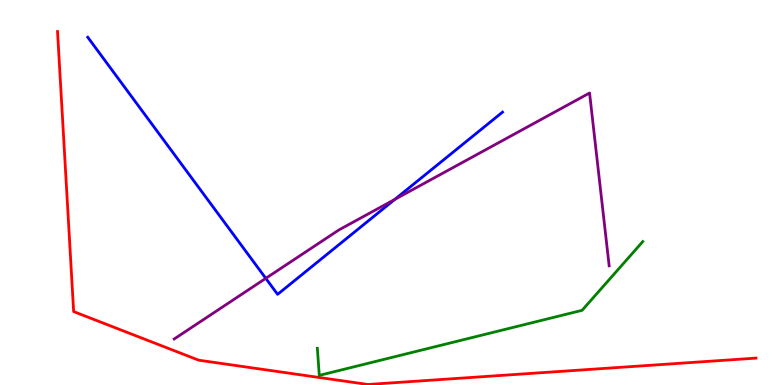[{'lines': ['blue', 'red'], 'intersections': []}, {'lines': ['green', 'red'], 'intersections': []}, {'lines': ['purple', 'red'], 'intersections': []}, {'lines': ['blue', 'green'], 'intersections': []}, {'lines': ['blue', 'purple'], 'intersections': [{'x': 3.43, 'y': 2.77}, {'x': 5.09, 'y': 4.82}]}, {'lines': ['green', 'purple'], 'intersections': []}]